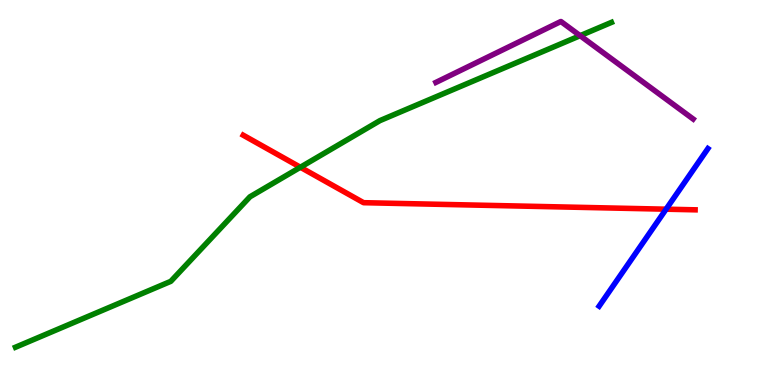[{'lines': ['blue', 'red'], 'intersections': [{'x': 8.59, 'y': 4.57}]}, {'lines': ['green', 'red'], 'intersections': [{'x': 3.88, 'y': 5.66}]}, {'lines': ['purple', 'red'], 'intersections': []}, {'lines': ['blue', 'green'], 'intersections': []}, {'lines': ['blue', 'purple'], 'intersections': []}, {'lines': ['green', 'purple'], 'intersections': [{'x': 7.49, 'y': 9.07}]}]